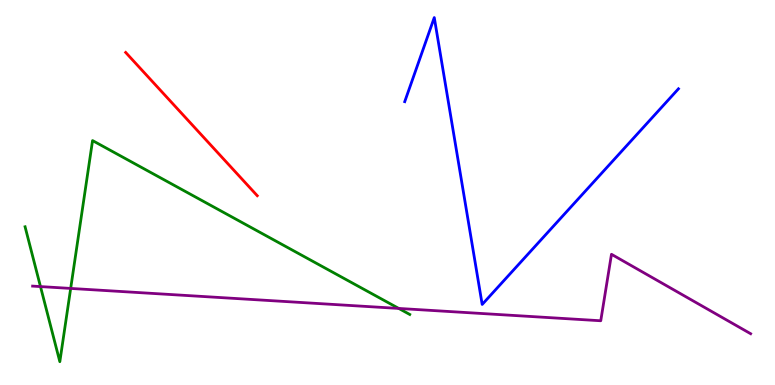[{'lines': ['blue', 'red'], 'intersections': []}, {'lines': ['green', 'red'], 'intersections': []}, {'lines': ['purple', 'red'], 'intersections': []}, {'lines': ['blue', 'green'], 'intersections': []}, {'lines': ['blue', 'purple'], 'intersections': []}, {'lines': ['green', 'purple'], 'intersections': [{'x': 0.522, 'y': 2.56}, {'x': 0.912, 'y': 2.51}, {'x': 5.15, 'y': 1.99}]}]